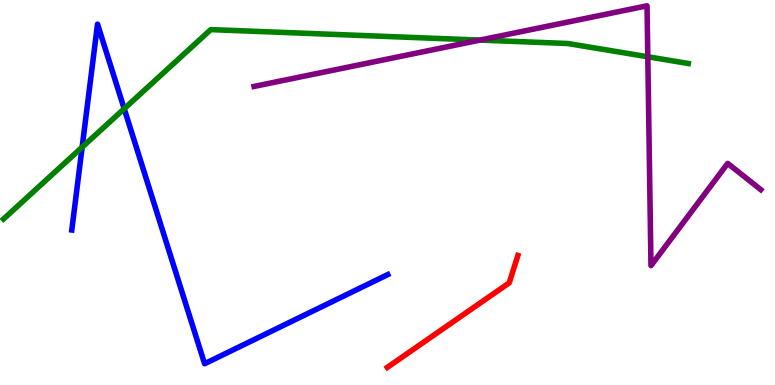[{'lines': ['blue', 'red'], 'intersections': []}, {'lines': ['green', 'red'], 'intersections': []}, {'lines': ['purple', 'red'], 'intersections': []}, {'lines': ['blue', 'green'], 'intersections': [{'x': 1.06, 'y': 6.18}, {'x': 1.6, 'y': 7.18}]}, {'lines': ['blue', 'purple'], 'intersections': []}, {'lines': ['green', 'purple'], 'intersections': [{'x': 6.19, 'y': 8.96}, {'x': 8.36, 'y': 8.53}]}]